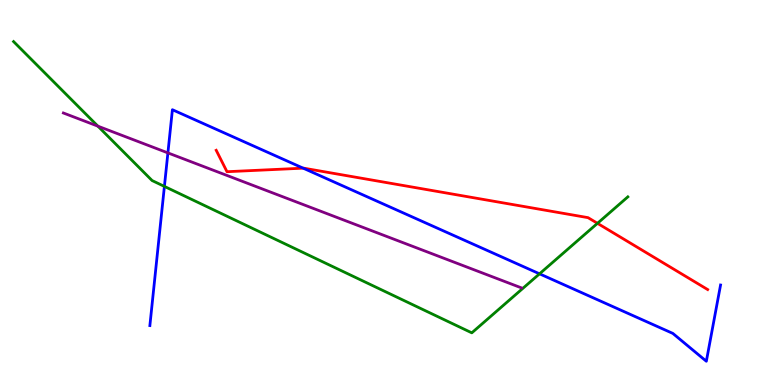[{'lines': ['blue', 'red'], 'intersections': [{'x': 3.91, 'y': 5.63}]}, {'lines': ['green', 'red'], 'intersections': [{'x': 7.71, 'y': 4.2}]}, {'lines': ['purple', 'red'], 'intersections': []}, {'lines': ['blue', 'green'], 'intersections': [{'x': 2.12, 'y': 5.16}, {'x': 6.96, 'y': 2.89}]}, {'lines': ['blue', 'purple'], 'intersections': [{'x': 2.17, 'y': 6.03}]}, {'lines': ['green', 'purple'], 'intersections': [{'x': 1.26, 'y': 6.72}]}]